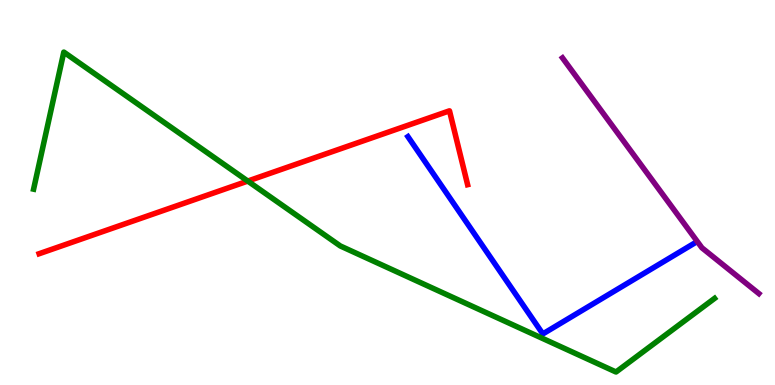[{'lines': ['blue', 'red'], 'intersections': []}, {'lines': ['green', 'red'], 'intersections': [{'x': 3.2, 'y': 5.3}]}, {'lines': ['purple', 'red'], 'intersections': []}, {'lines': ['blue', 'green'], 'intersections': []}, {'lines': ['blue', 'purple'], 'intersections': []}, {'lines': ['green', 'purple'], 'intersections': []}]